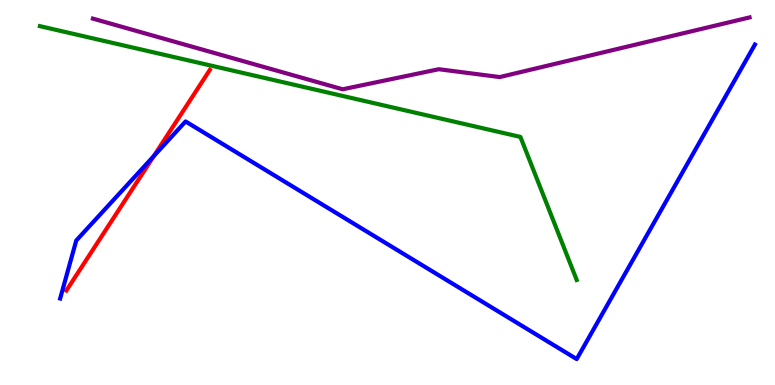[{'lines': ['blue', 'red'], 'intersections': [{'x': 1.98, 'y': 5.95}]}, {'lines': ['green', 'red'], 'intersections': []}, {'lines': ['purple', 'red'], 'intersections': []}, {'lines': ['blue', 'green'], 'intersections': []}, {'lines': ['blue', 'purple'], 'intersections': []}, {'lines': ['green', 'purple'], 'intersections': []}]